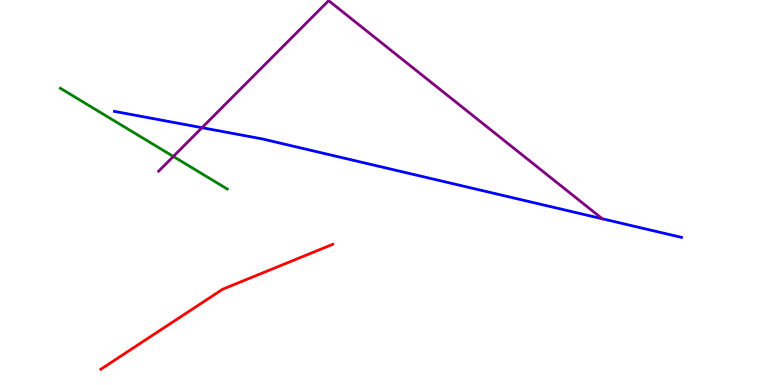[{'lines': ['blue', 'red'], 'intersections': []}, {'lines': ['green', 'red'], 'intersections': []}, {'lines': ['purple', 'red'], 'intersections': []}, {'lines': ['blue', 'green'], 'intersections': []}, {'lines': ['blue', 'purple'], 'intersections': [{'x': 2.61, 'y': 6.68}]}, {'lines': ['green', 'purple'], 'intersections': [{'x': 2.24, 'y': 5.94}]}]